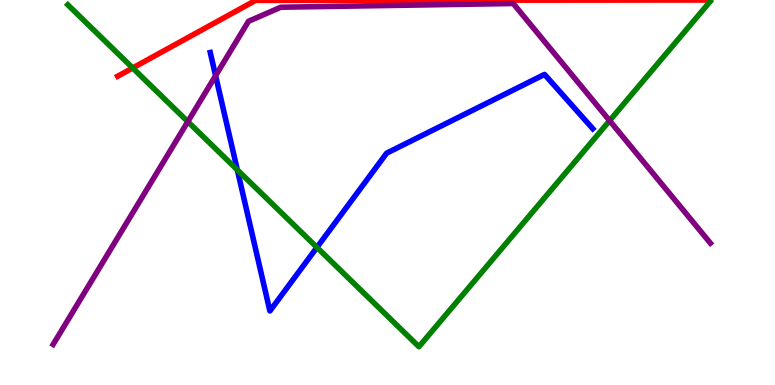[{'lines': ['blue', 'red'], 'intersections': []}, {'lines': ['green', 'red'], 'intersections': [{'x': 1.71, 'y': 8.23}]}, {'lines': ['purple', 'red'], 'intersections': []}, {'lines': ['blue', 'green'], 'intersections': [{'x': 3.06, 'y': 5.59}, {'x': 4.09, 'y': 3.57}]}, {'lines': ['blue', 'purple'], 'intersections': [{'x': 2.78, 'y': 8.03}]}, {'lines': ['green', 'purple'], 'intersections': [{'x': 2.42, 'y': 6.84}, {'x': 7.87, 'y': 6.87}]}]